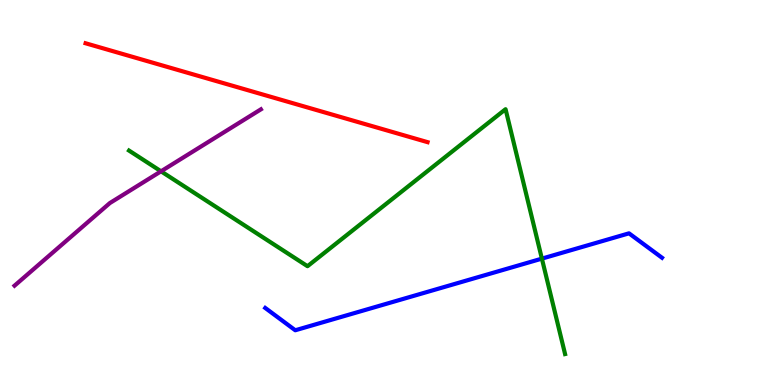[{'lines': ['blue', 'red'], 'intersections': []}, {'lines': ['green', 'red'], 'intersections': []}, {'lines': ['purple', 'red'], 'intersections': []}, {'lines': ['blue', 'green'], 'intersections': [{'x': 6.99, 'y': 3.28}]}, {'lines': ['blue', 'purple'], 'intersections': []}, {'lines': ['green', 'purple'], 'intersections': [{'x': 2.08, 'y': 5.55}]}]